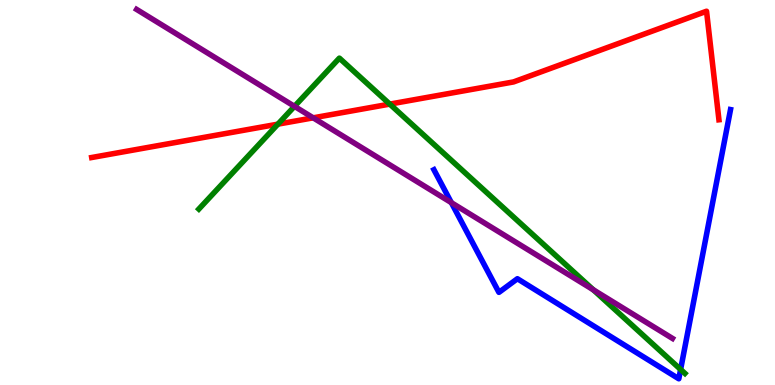[{'lines': ['blue', 'red'], 'intersections': []}, {'lines': ['green', 'red'], 'intersections': [{'x': 3.59, 'y': 6.78}, {'x': 5.03, 'y': 7.3}]}, {'lines': ['purple', 'red'], 'intersections': [{'x': 4.04, 'y': 6.94}]}, {'lines': ['blue', 'green'], 'intersections': [{'x': 8.78, 'y': 0.404}]}, {'lines': ['blue', 'purple'], 'intersections': [{'x': 5.82, 'y': 4.74}]}, {'lines': ['green', 'purple'], 'intersections': [{'x': 3.8, 'y': 7.24}, {'x': 7.66, 'y': 2.47}]}]